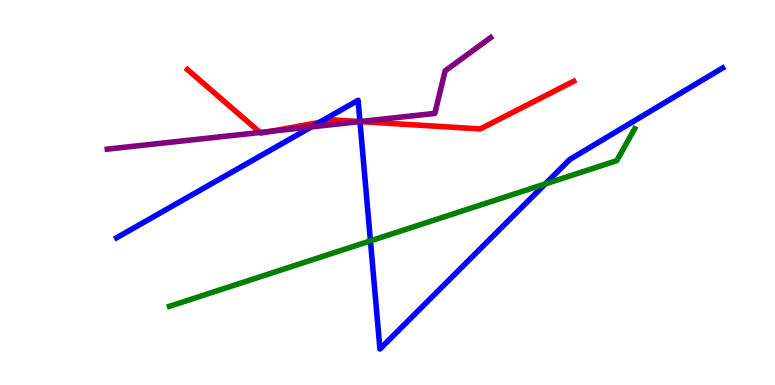[{'lines': ['blue', 'red'], 'intersections': [{'x': 4.12, 'y': 6.82}, {'x': 4.64, 'y': 6.84}]}, {'lines': ['green', 'red'], 'intersections': []}, {'lines': ['purple', 'red'], 'intersections': [{'x': 3.36, 'y': 6.56}, {'x': 3.5, 'y': 6.59}, {'x': 4.65, 'y': 6.84}]}, {'lines': ['blue', 'green'], 'intersections': [{'x': 4.78, 'y': 3.74}, {'x': 7.04, 'y': 5.22}]}, {'lines': ['blue', 'purple'], 'intersections': [{'x': 4.02, 'y': 6.7}, {'x': 4.64, 'y': 6.84}]}, {'lines': ['green', 'purple'], 'intersections': []}]